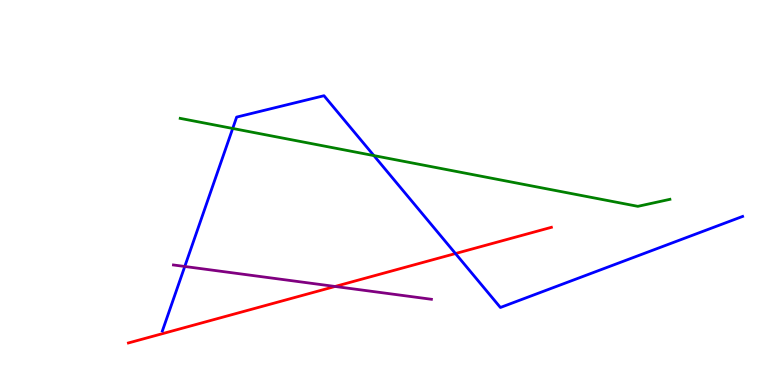[{'lines': ['blue', 'red'], 'intersections': [{'x': 5.88, 'y': 3.41}]}, {'lines': ['green', 'red'], 'intersections': []}, {'lines': ['purple', 'red'], 'intersections': [{'x': 4.32, 'y': 2.56}]}, {'lines': ['blue', 'green'], 'intersections': [{'x': 3.0, 'y': 6.66}, {'x': 4.82, 'y': 5.96}]}, {'lines': ['blue', 'purple'], 'intersections': [{'x': 2.38, 'y': 3.08}]}, {'lines': ['green', 'purple'], 'intersections': []}]